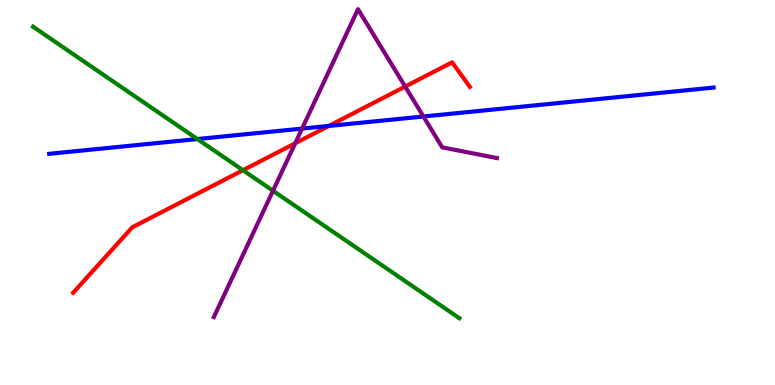[{'lines': ['blue', 'red'], 'intersections': [{'x': 4.24, 'y': 6.73}]}, {'lines': ['green', 'red'], 'intersections': [{'x': 3.13, 'y': 5.58}]}, {'lines': ['purple', 'red'], 'intersections': [{'x': 3.81, 'y': 6.28}, {'x': 5.23, 'y': 7.75}]}, {'lines': ['blue', 'green'], 'intersections': [{'x': 2.55, 'y': 6.39}]}, {'lines': ['blue', 'purple'], 'intersections': [{'x': 3.9, 'y': 6.66}, {'x': 5.46, 'y': 6.97}]}, {'lines': ['green', 'purple'], 'intersections': [{'x': 3.52, 'y': 5.05}]}]